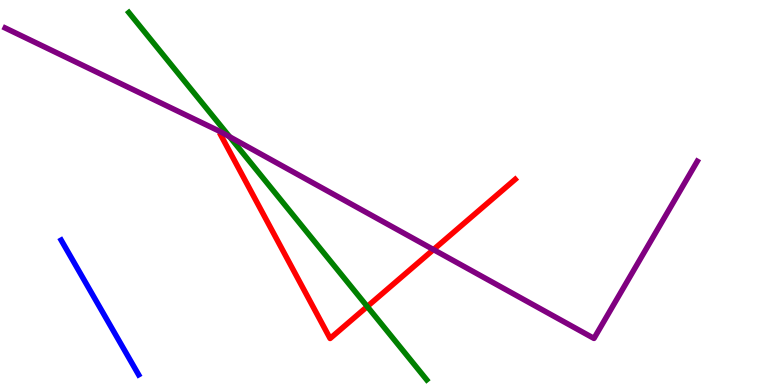[{'lines': ['blue', 'red'], 'intersections': []}, {'lines': ['green', 'red'], 'intersections': [{'x': 4.74, 'y': 2.04}]}, {'lines': ['purple', 'red'], 'intersections': [{'x': 5.59, 'y': 3.52}]}, {'lines': ['blue', 'green'], 'intersections': []}, {'lines': ['blue', 'purple'], 'intersections': []}, {'lines': ['green', 'purple'], 'intersections': [{'x': 2.96, 'y': 6.45}]}]